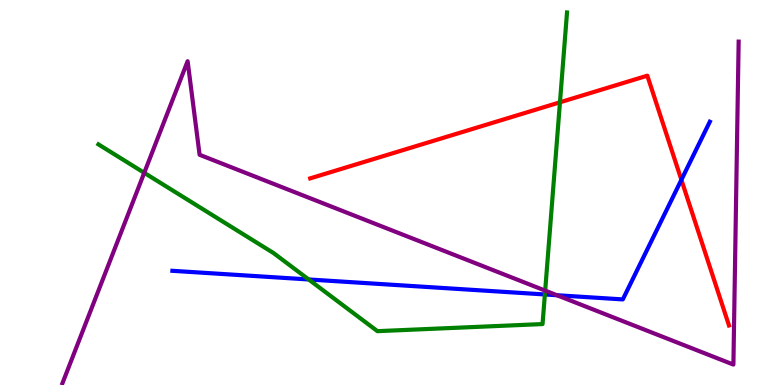[{'lines': ['blue', 'red'], 'intersections': [{'x': 8.79, 'y': 5.33}]}, {'lines': ['green', 'red'], 'intersections': [{'x': 7.23, 'y': 7.34}]}, {'lines': ['purple', 'red'], 'intersections': []}, {'lines': ['blue', 'green'], 'intersections': [{'x': 3.98, 'y': 2.74}, {'x': 7.03, 'y': 2.35}]}, {'lines': ['blue', 'purple'], 'intersections': [{'x': 7.19, 'y': 2.33}]}, {'lines': ['green', 'purple'], 'intersections': [{'x': 1.86, 'y': 5.51}, {'x': 7.03, 'y': 2.45}]}]